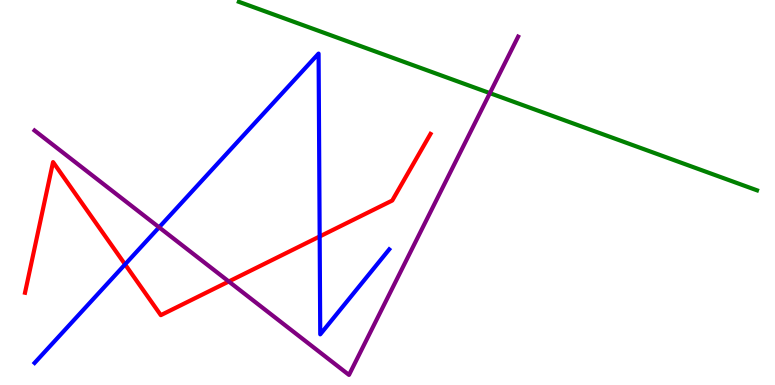[{'lines': ['blue', 'red'], 'intersections': [{'x': 1.61, 'y': 3.13}, {'x': 4.12, 'y': 3.86}]}, {'lines': ['green', 'red'], 'intersections': []}, {'lines': ['purple', 'red'], 'intersections': [{'x': 2.95, 'y': 2.69}]}, {'lines': ['blue', 'green'], 'intersections': []}, {'lines': ['blue', 'purple'], 'intersections': [{'x': 2.05, 'y': 4.1}]}, {'lines': ['green', 'purple'], 'intersections': [{'x': 6.32, 'y': 7.58}]}]